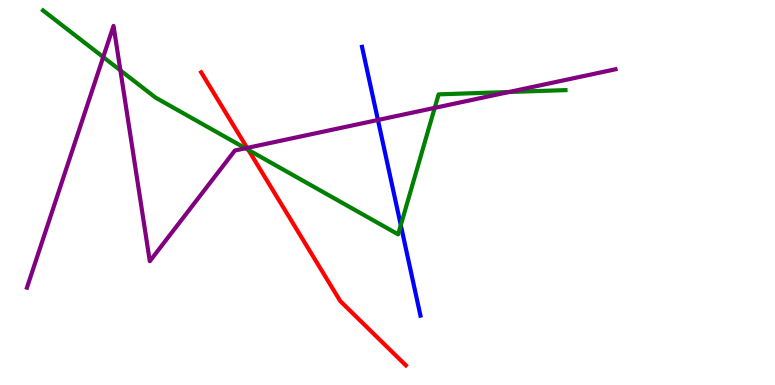[{'lines': ['blue', 'red'], 'intersections': []}, {'lines': ['green', 'red'], 'intersections': [{'x': 3.2, 'y': 6.11}]}, {'lines': ['purple', 'red'], 'intersections': [{'x': 3.19, 'y': 6.16}]}, {'lines': ['blue', 'green'], 'intersections': [{'x': 5.17, 'y': 4.15}]}, {'lines': ['blue', 'purple'], 'intersections': [{'x': 4.88, 'y': 6.88}]}, {'lines': ['green', 'purple'], 'intersections': [{'x': 1.33, 'y': 8.52}, {'x': 1.55, 'y': 8.17}, {'x': 3.17, 'y': 6.15}, {'x': 5.61, 'y': 7.2}, {'x': 6.57, 'y': 7.61}]}]